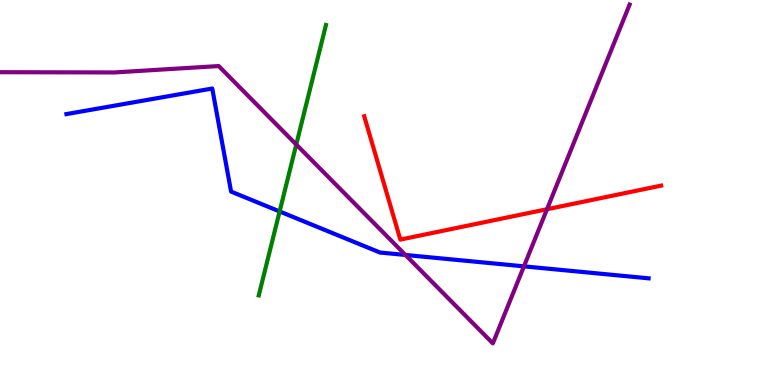[{'lines': ['blue', 'red'], 'intersections': []}, {'lines': ['green', 'red'], 'intersections': []}, {'lines': ['purple', 'red'], 'intersections': [{'x': 7.06, 'y': 4.57}]}, {'lines': ['blue', 'green'], 'intersections': [{'x': 3.61, 'y': 4.51}]}, {'lines': ['blue', 'purple'], 'intersections': [{'x': 5.23, 'y': 3.38}, {'x': 6.76, 'y': 3.08}]}, {'lines': ['green', 'purple'], 'intersections': [{'x': 3.82, 'y': 6.25}]}]